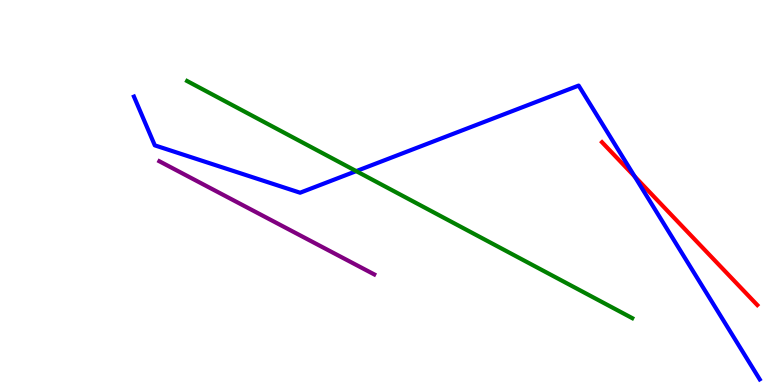[{'lines': ['blue', 'red'], 'intersections': [{'x': 8.19, 'y': 5.42}]}, {'lines': ['green', 'red'], 'intersections': []}, {'lines': ['purple', 'red'], 'intersections': []}, {'lines': ['blue', 'green'], 'intersections': [{'x': 4.6, 'y': 5.56}]}, {'lines': ['blue', 'purple'], 'intersections': []}, {'lines': ['green', 'purple'], 'intersections': []}]